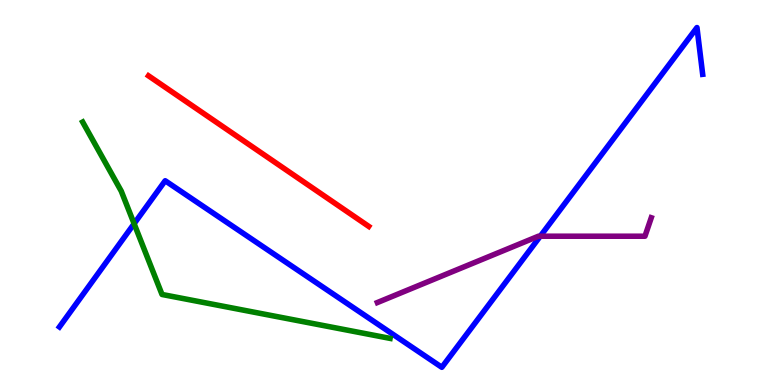[{'lines': ['blue', 'red'], 'intersections': []}, {'lines': ['green', 'red'], 'intersections': []}, {'lines': ['purple', 'red'], 'intersections': []}, {'lines': ['blue', 'green'], 'intersections': [{'x': 1.73, 'y': 4.19}]}, {'lines': ['blue', 'purple'], 'intersections': [{'x': 6.97, 'y': 3.86}]}, {'lines': ['green', 'purple'], 'intersections': []}]